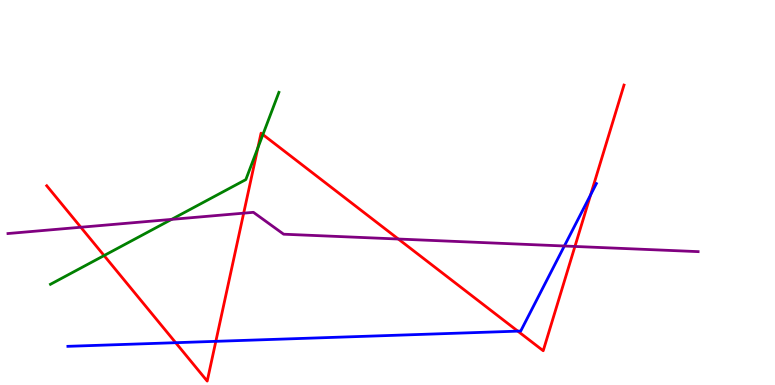[{'lines': ['blue', 'red'], 'intersections': [{'x': 2.27, 'y': 1.1}, {'x': 2.79, 'y': 1.13}, {'x': 6.68, 'y': 1.4}, {'x': 7.62, 'y': 4.94}]}, {'lines': ['green', 'red'], 'intersections': [{'x': 1.34, 'y': 3.36}, {'x': 3.33, 'y': 6.16}, {'x': 3.39, 'y': 6.5}]}, {'lines': ['purple', 'red'], 'intersections': [{'x': 1.04, 'y': 4.1}, {'x': 3.14, 'y': 4.46}, {'x': 5.14, 'y': 3.79}, {'x': 7.42, 'y': 3.6}]}, {'lines': ['blue', 'green'], 'intersections': []}, {'lines': ['blue', 'purple'], 'intersections': [{'x': 7.28, 'y': 3.61}]}, {'lines': ['green', 'purple'], 'intersections': [{'x': 2.21, 'y': 4.3}]}]